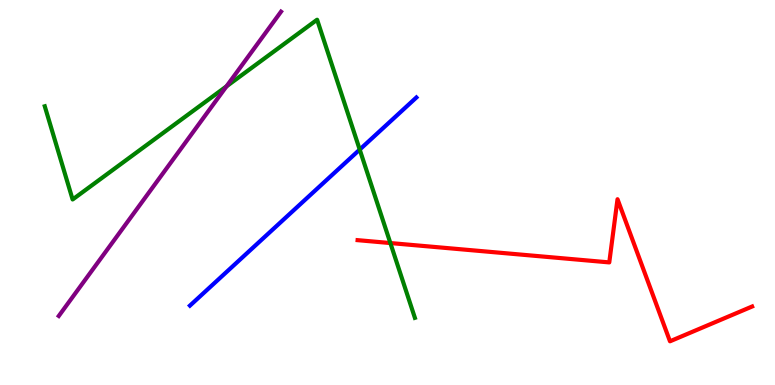[{'lines': ['blue', 'red'], 'intersections': []}, {'lines': ['green', 'red'], 'intersections': [{'x': 5.04, 'y': 3.69}]}, {'lines': ['purple', 'red'], 'intersections': []}, {'lines': ['blue', 'green'], 'intersections': [{'x': 4.64, 'y': 6.11}]}, {'lines': ['blue', 'purple'], 'intersections': []}, {'lines': ['green', 'purple'], 'intersections': [{'x': 2.92, 'y': 7.76}]}]